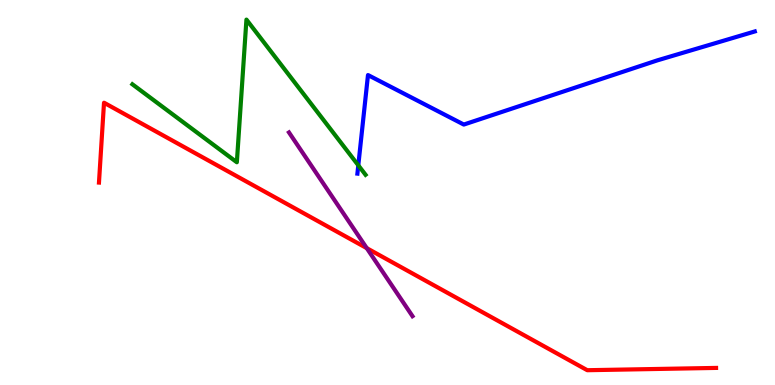[{'lines': ['blue', 'red'], 'intersections': []}, {'lines': ['green', 'red'], 'intersections': []}, {'lines': ['purple', 'red'], 'intersections': [{'x': 4.73, 'y': 3.55}]}, {'lines': ['blue', 'green'], 'intersections': [{'x': 4.62, 'y': 5.71}]}, {'lines': ['blue', 'purple'], 'intersections': []}, {'lines': ['green', 'purple'], 'intersections': []}]